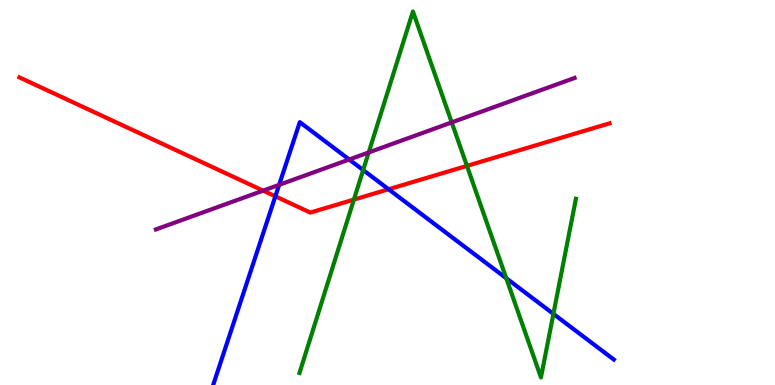[{'lines': ['blue', 'red'], 'intersections': [{'x': 3.55, 'y': 4.9}, {'x': 5.01, 'y': 5.08}]}, {'lines': ['green', 'red'], 'intersections': [{'x': 4.57, 'y': 4.82}, {'x': 6.03, 'y': 5.69}]}, {'lines': ['purple', 'red'], 'intersections': [{'x': 3.4, 'y': 5.05}]}, {'lines': ['blue', 'green'], 'intersections': [{'x': 4.69, 'y': 5.58}, {'x': 6.53, 'y': 2.77}, {'x': 7.14, 'y': 1.85}]}, {'lines': ['blue', 'purple'], 'intersections': [{'x': 3.6, 'y': 5.2}, {'x': 4.51, 'y': 5.86}]}, {'lines': ['green', 'purple'], 'intersections': [{'x': 4.76, 'y': 6.04}, {'x': 5.83, 'y': 6.82}]}]